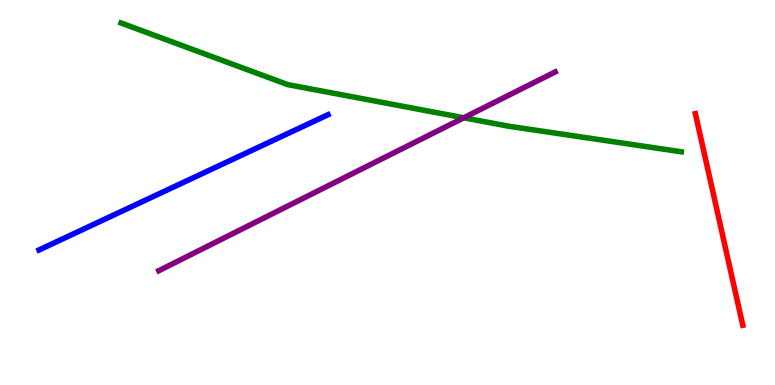[{'lines': ['blue', 'red'], 'intersections': []}, {'lines': ['green', 'red'], 'intersections': []}, {'lines': ['purple', 'red'], 'intersections': []}, {'lines': ['blue', 'green'], 'intersections': []}, {'lines': ['blue', 'purple'], 'intersections': []}, {'lines': ['green', 'purple'], 'intersections': [{'x': 5.98, 'y': 6.94}]}]